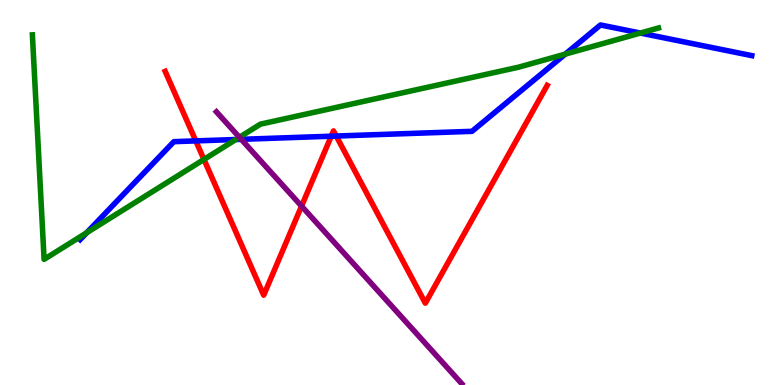[{'lines': ['blue', 'red'], 'intersections': [{'x': 2.53, 'y': 6.34}, {'x': 4.27, 'y': 6.46}, {'x': 4.34, 'y': 6.47}]}, {'lines': ['green', 'red'], 'intersections': [{'x': 2.63, 'y': 5.86}]}, {'lines': ['purple', 'red'], 'intersections': [{'x': 3.89, 'y': 4.65}]}, {'lines': ['blue', 'green'], 'intersections': [{'x': 1.12, 'y': 3.96}, {'x': 3.04, 'y': 6.38}, {'x': 7.29, 'y': 8.59}, {'x': 8.26, 'y': 9.14}]}, {'lines': ['blue', 'purple'], 'intersections': [{'x': 3.11, 'y': 6.38}]}, {'lines': ['green', 'purple'], 'intersections': [{'x': 3.09, 'y': 6.43}]}]